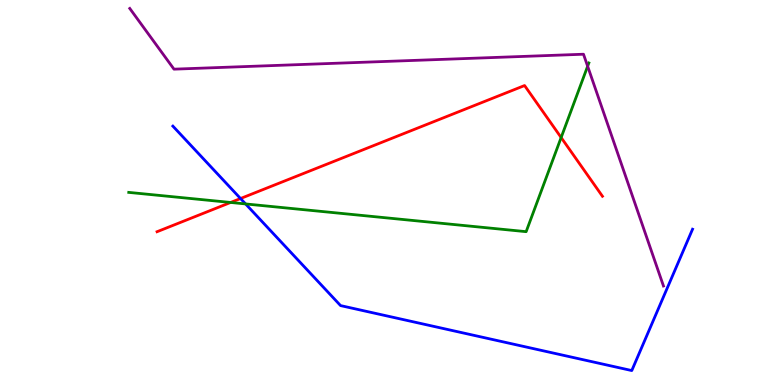[{'lines': ['blue', 'red'], 'intersections': [{'x': 3.1, 'y': 4.84}]}, {'lines': ['green', 'red'], 'intersections': [{'x': 2.98, 'y': 4.74}, {'x': 7.24, 'y': 6.43}]}, {'lines': ['purple', 'red'], 'intersections': []}, {'lines': ['blue', 'green'], 'intersections': [{'x': 3.17, 'y': 4.7}]}, {'lines': ['blue', 'purple'], 'intersections': []}, {'lines': ['green', 'purple'], 'intersections': [{'x': 7.58, 'y': 8.28}]}]